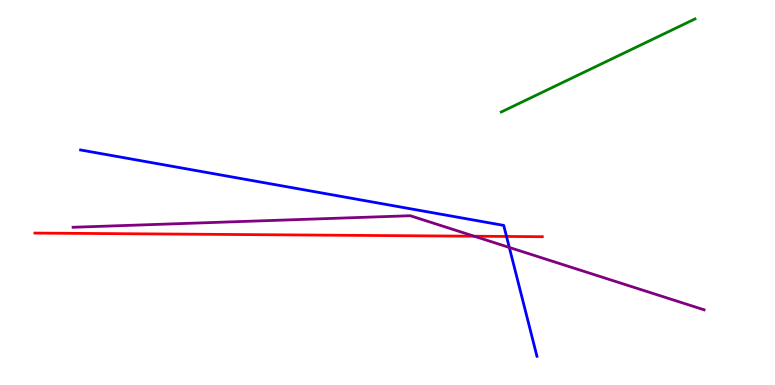[{'lines': ['blue', 'red'], 'intersections': [{'x': 6.54, 'y': 3.86}]}, {'lines': ['green', 'red'], 'intersections': []}, {'lines': ['purple', 'red'], 'intersections': [{'x': 6.12, 'y': 3.86}]}, {'lines': ['blue', 'green'], 'intersections': []}, {'lines': ['blue', 'purple'], 'intersections': [{'x': 6.57, 'y': 3.57}]}, {'lines': ['green', 'purple'], 'intersections': []}]